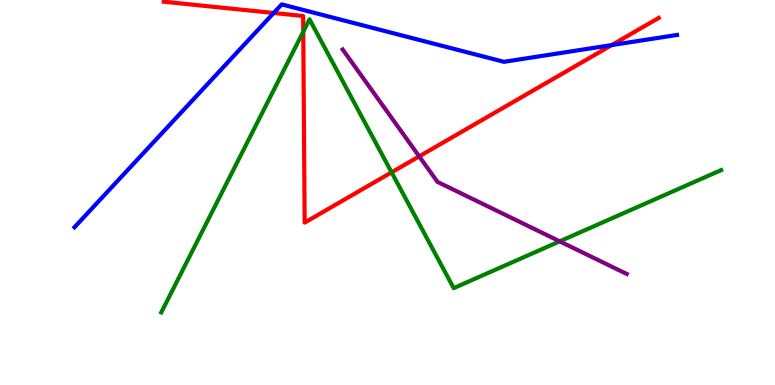[{'lines': ['blue', 'red'], 'intersections': [{'x': 3.53, 'y': 9.66}, {'x': 7.89, 'y': 8.83}]}, {'lines': ['green', 'red'], 'intersections': [{'x': 3.91, 'y': 9.18}, {'x': 5.05, 'y': 5.52}]}, {'lines': ['purple', 'red'], 'intersections': [{'x': 5.41, 'y': 5.94}]}, {'lines': ['blue', 'green'], 'intersections': []}, {'lines': ['blue', 'purple'], 'intersections': []}, {'lines': ['green', 'purple'], 'intersections': [{'x': 7.22, 'y': 3.73}]}]